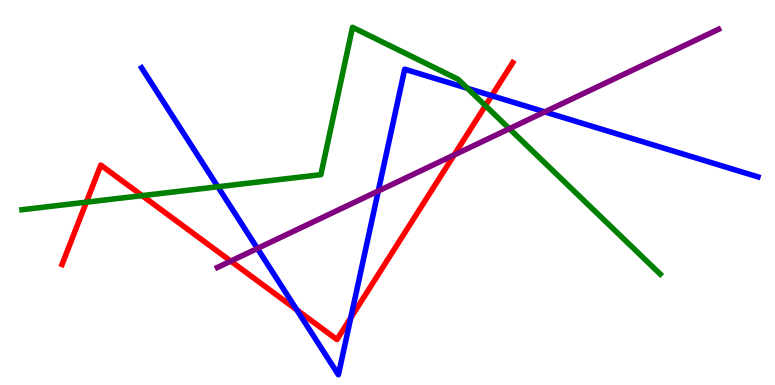[{'lines': ['blue', 'red'], 'intersections': [{'x': 3.83, 'y': 1.95}, {'x': 4.53, 'y': 1.75}, {'x': 6.35, 'y': 7.51}]}, {'lines': ['green', 'red'], 'intersections': [{'x': 1.11, 'y': 4.75}, {'x': 1.83, 'y': 4.92}, {'x': 6.26, 'y': 7.26}]}, {'lines': ['purple', 'red'], 'intersections': [{'x': 2.98, 'y': 3.22}, {'x': 5.86, 'y': 5.98}]}, {'lines': ['blue', 'green'], 'intersections': [{'x': 2.81, 'y': 5.15}, {'x': 6.03, 'y': 7.71}]}, {'lines': ['blue', 'purple'], 'intersections': [{'x': 3.32, 'y': 3.55}, {'x': 4.88, 'y': 5.04}, {'x': 7.03, 'y': 7.09}]}, {'lines': ['green', 'purple'], 'intersections': [{'x': 6.57, 'y': 6.66}]}]